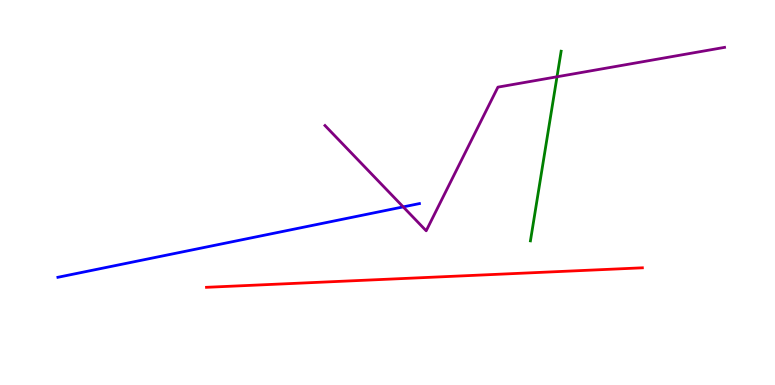[{'lines': ['blue', 'red'], 'intersections': []}, {'lines': ['green', 'red'], 'intersections': []}, {'lines': ['purple', 'red'], 'intersections': []}, {'lines': ['blue', 'green'], 'intersections': []}, {'lines': ['blue', 'purple'], 'intersections': [{'x': 5.2, 'y': 4.63}]}, {'lines': ['green', 'purple'], 'intersections': [{'x': 7.19, 'y': 8.01}]}]